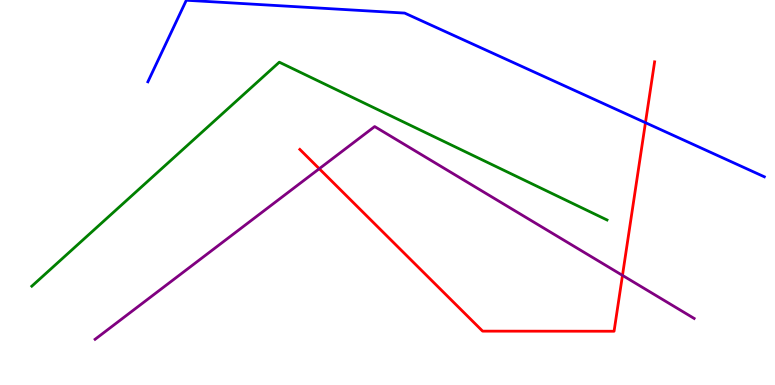[{'lines': ['blue', 'red'], 'intersections': [{'x': 8.33, 'y': 6.81}]}, {'lines': ['green', 'red'], 'intersections': []}, {'lines': ['purple', 'red'], 'intersections': [{'x': 4.12, 'y': 5.62}, {'x': 8.03, 'y': 2.85}]}, {'lines': ['blue', 'green'], 'intersections': []}, {'lines': ['blue', 'purple'], 'intersections': []}, {'lines': ['green', 'purple'], 'intersections': []}]